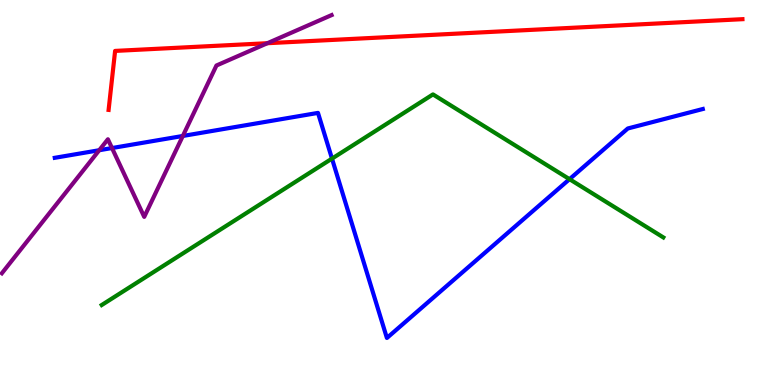[{'lines': ['blue', 'red'], 'intersections': []}, {'lines': ['green', 'red'], 'intersections': []}, {'lines': ['purple', 'red'], 'intersections': [{'x': 3.45, 'y': 8.88}]}, {'lines': ['blue', 'green'], 'intersections': [{'x': 4.28, 'y': 5.88}, {'x': 7.35, 'y': 5.35}]}, {'lines': ['blue', 'purple'], 'intersections': [{'x': 1.28, 'y': 6.1}, {'x': 1.45, 'y': 6.15}, {'x': 2.36, 'y': 6.47}]}, {'lines': ['green', 'purple'], 'intersections': []}]